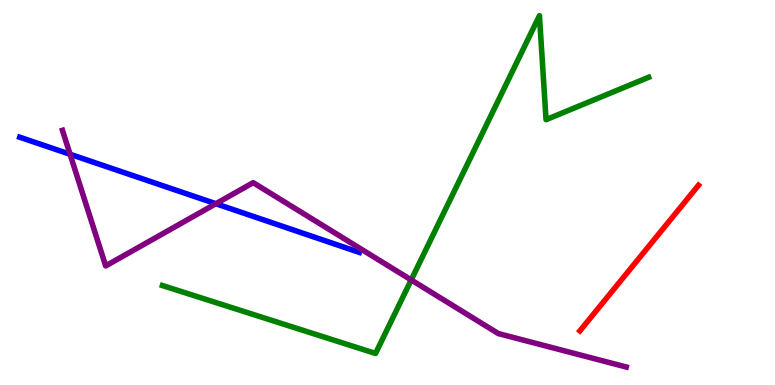[{'lines': ['blue', 'red'], 'intersections': []}, {'lines': ['green', 'red'], 'intersections': []}, {'lines': ['purple', 'red'], 'intersections': []}, {'lines': ['blue', 'green'], 'intersections': []}, {'lines': ['blue', 'purple'], 'intersections': [{'x': 0.904, 'y': 5.99}, {'x': 2.79, 'y': 4.71}]}, {'lines': ['green', 'purple'], 'intersections': [{'x': 5.31, 'y': 2.73}]}]